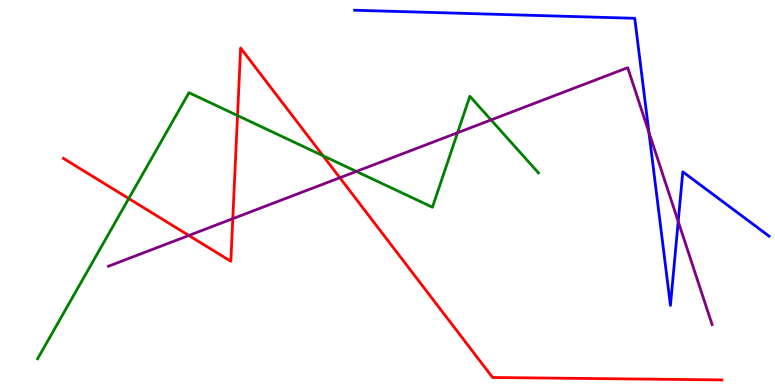[{'lines': ['blue', 'red'], 'intersections': []}, {'lines': ['green', 'red'], 'intersections': [{'x': 1.66, 'y': 4.84}, {'x': 3.06, 'y': 7.0}, {'x': 4.17, 'y': 5.95}]}, {'lines': ['purple', 'red'], 'intersections': [{'x': 2.44, 'y': 3.88}, {'x': 3.0, 'y': 4.32}, {'x': 4.39, 'y': 5.38}]}, {'lines': ['blue', 'green'], 'intersections': []}, {'lines': ['blue', 'purple'], 'intersections': [{'x': 8.37, 'y': 6.56}, {'x': 8.75, 'y': 4.25}]}, {'lines': ['green', 'purple'], 'intersections': [{'x': 4.6, 'y': 5.55}, {'x': 5.9, 'y': 6.55}, {'x': 6.34, 'y': 6.88}]}]